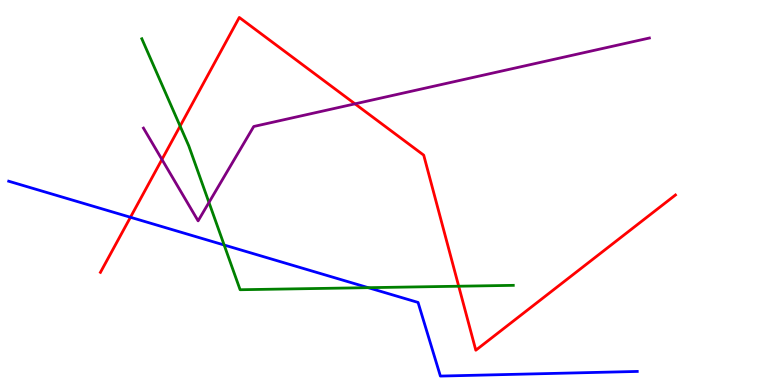[{'lines': ['blue', 'red'], 'intersections': [{'x': 1.68, 'y': 4.36}]}, {'lines': ['green', 'red'], 'intersections': [{'x': 2.32, 'y': 6.72}, {'x': 5.92, 'y': 2.57}]}, {'lines': ['purple', 'red'], 'intersections': [{'x': 2.09, 'y': 5.86}, {'x': 4.58, 'y': 7.3}]}, {'lines': ['blue', 'green'], 'intersections': [{'x': 2.89, 'y': 3.64}, {'x': 4.75, 'y': 2.53}]}, {'lines': ['blue', 'purple'], 'intersections': []}, {'lines': ['green', 'purple'], 'intersections': [{'x': 2.7, 'y': 4.74}]}]